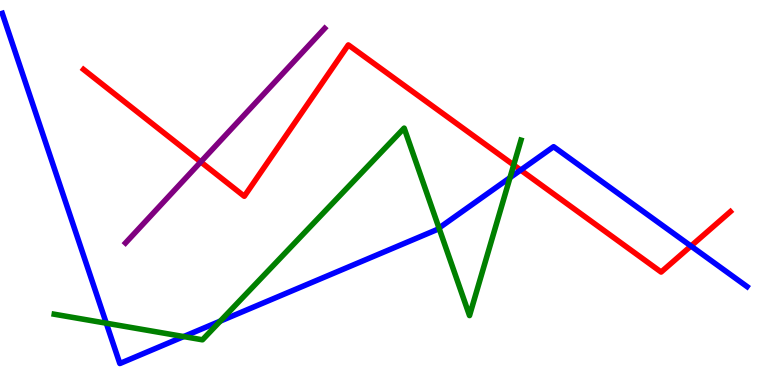[{'lines': ['blue', 'red'], 'intersections': [{'x': 6.72, 'y': 5.58}, {'x': 8.92, 'y': 3.61}]}, {'lines': ['green', 'red'], 'intersections': [{'x': 6.63, 'y': 5.71}]}, {'lines': ['purple', 'red'], 'intersections': [{'x': 2.59, 'y': 5.79}]}, {'lines': ['blue', 'green'], 'intersections': [{'x': 1.37, 'y': 1.61}, {'x': 2.37, 'y': 1.26}, {'x': 2.84, 'y': 1.66}, {'x': 5.66, 'y': 4.08}, {'x': 6.58, 'y': 5.39}]}, {'lines': ['blue', 'purple'], 'intersections': []}, {'lines': ['green', 'purple'], 'intersections': []}]